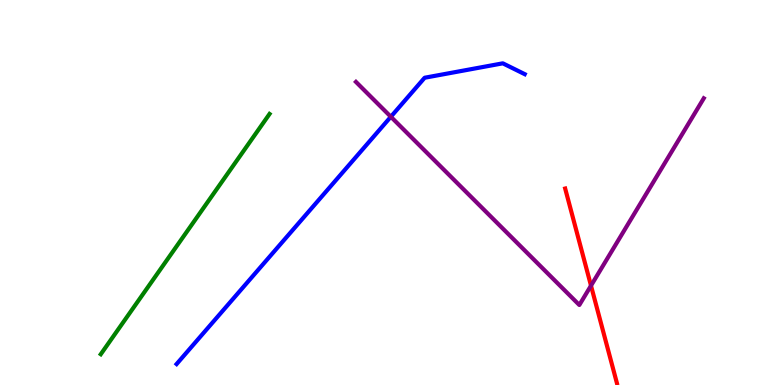[{'lines': ['blue', 'red'], 'intersections': []}, {'lines': ['green', 'red'], 'intersections': []}, {'lines': ['purple', 'red'], 'intersections': [{'x': 7.63, 'y': 2.58}]}, {'lines': ['blue', 'green'], 'intersections': []}, {'lines': ['blue', 'purple'], 'intersections': [{'x': 5.04, 'y': 6.97}]}, {'lines': ['green', 'purple'], 'intersections': []}]